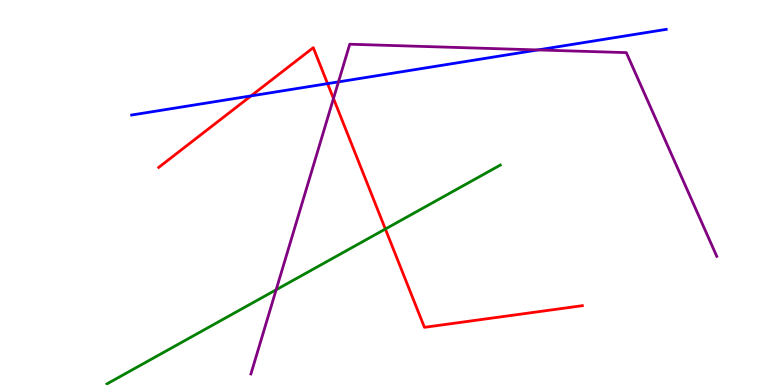[{'lines': ['blue', 'red'], 'intersections': [{'x': 3.24, 'y': 7.51}, {'x': 4.23, 'y': 7.83}]}, {'lines': ['green', 'red'], 'intersections': [{'x': 4.97, 'y': 4.05}]}, {'lines': ['purple', 'red'], 'intersections': [{'x': 4.3, 'y': 7.44}]}, {'lines': ['blue', 'green'], 'intersections': []}, {'lines': ['blue', 'purple'], 'intersections': [{'x': 4.37, 'y': 7.87}, {'x': 6.94, 'y': 8.7}]}, {'lines': ['green', 'purple'], 'intersections': [{'x': 3.56, 'y': 2.47}]}]